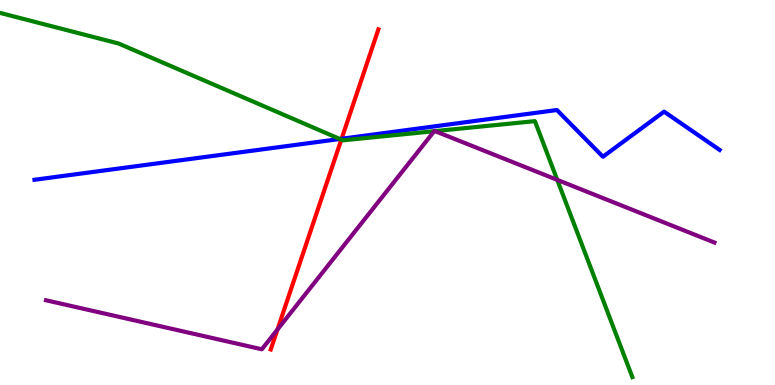[{'lines': ['blue', 'red'], 'intersections': [{'x': 4.41, 'y': 6.4}]}, {'lines': ['green', 'red'], 'intersections': [{'x': 4.4, 'y': 6.37}]}, {'lines': ['purple', 'red'], 'intersections': [{'x': 3.58, 'y': 1.44}]}, {'lines': ['blue', 'green'], 'intersections': [{'x': 4.39, 'y': 6.39}]}, {'lines': ['blue', 'purple'], 'intersections': []}, {'lines': ['green', 'purple'], 'intersections': [{'x': 5.6, 'y': 6.59}, {'x': 5.61, 'y': 6.59}, {'x': 7.19, 'y': 5.33}]}]